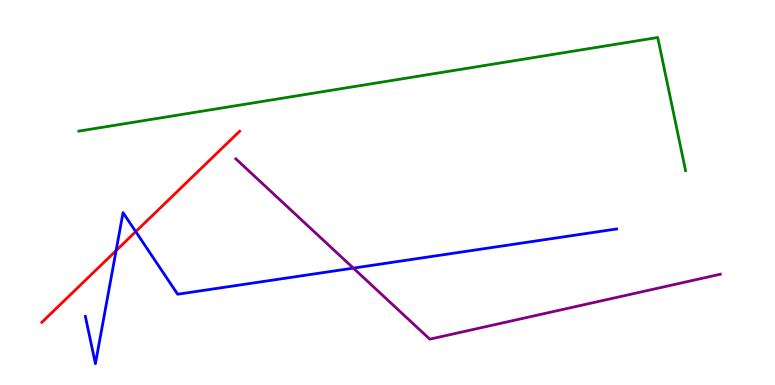[{'lines': ['blue', 'red'], 'intersections': [{'x': 1.5, 'y': 3.49}, {'x': 1.75, 'y': 3.98}]}, {'lines': ['green', 'red'], 'intersections': []}, {'lines': ['purple', 'red'], 'intersections': []}, {'lines': ['blue', 'green'], 'intersections': []}, {'lines': ['blue', 'purple'], 'intersections': [{'x': 4.56, 'y': 3.04}]}, {'lines': ['green', 'purple'], 'intersections': []}]